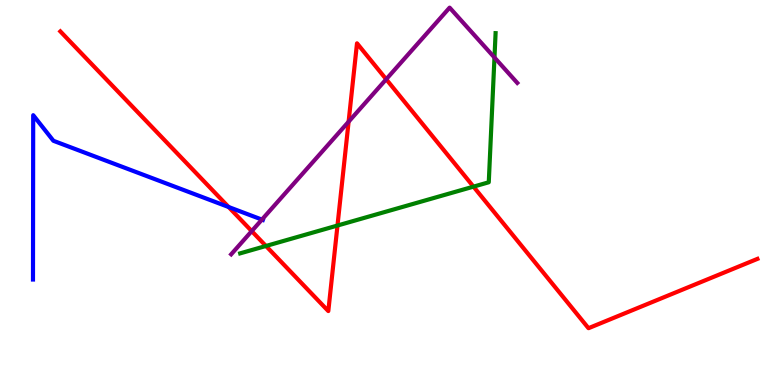[{'lines': ['blue', 'red'], 'intersections': [{'x': 2.95, 'y': 4.62}]}, {'lines': ['green', 'red'], 'intersections': [{'x': 3.43, 'y': 3.61}, {'x': 4.35, 'y': 4.14}, {'x': 6.11, 'y': 5.15}]}, {'lines': ['purple', 'red'], 'intersections': [{'x': 3.25, 'y': 4.0}, {'x': 4.5, 'y': 6.84}, {'x': 4.98, 'y': 7.94}]}, {'lines': ['blue', 'green'], 'intersections': []}, {'lines': ['blue', 'purple'], 'intersections': [{'x': 3.38, 'y': 4.3}]}, {'lines': ['green', 'purple'], 'intersections': [{'x': 6.38, 'y': 8.51}]}]